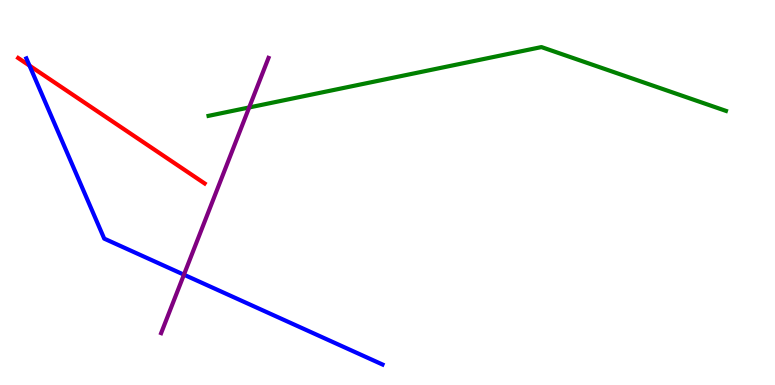[{'lines': ['blue', 'red'], 'intersections': [{'x': 0.381, 'y': 8.3}]}, {'lines': ['green', 'red'], 'intersections': []}, {'lines': ['purple', 'red'], 'intersections': []}, {'lines': ['blue', 'green'], 'intersections': []}, {'lines': ['blue', 'purple'], 'intersections': [{'x': 2.37, 'y': 2.87}]}, {'lines': ['green', 'purple'], 'intersections': [{'x': 3.22, 'y': 7.21}]}]